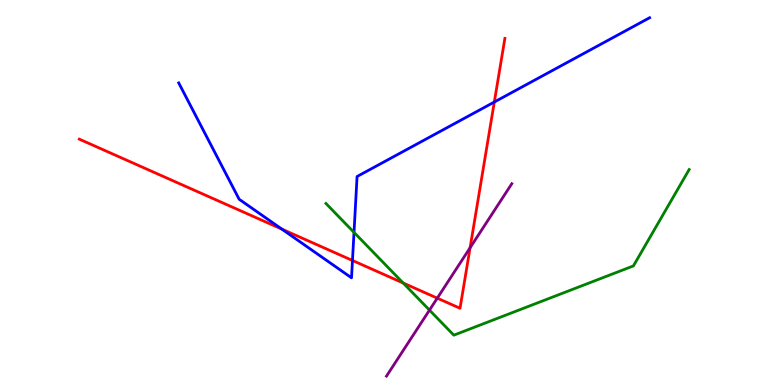[{'lines': ['blue', 'red'], 'intersections': [{'x': 3.64, 'y': 4.05}, {'x': 4.55, 'y': 3.23}, {'x': 6.38, 'y': 7.35}]}, {'lines': ['green', 'red'], 'intersections': [{'x': 5.2, 'y': 2.65}]}, {'lines': ['purple', 'red'], 'intersections': [{'x': 5.64, 'y': 2.26}, {'x': 6.07, 'y': 3.56}]}, {'lines': ['blue', 'green'], 'intersections': [{'x': 4.57, 'y': 3.96}]}, {'lines': ['blue', 'purple'], 'intersections': []}, {'lines': ['green', 'purple'], 'intersections': [{'x': 5.54, 'y': 1.95}]}]